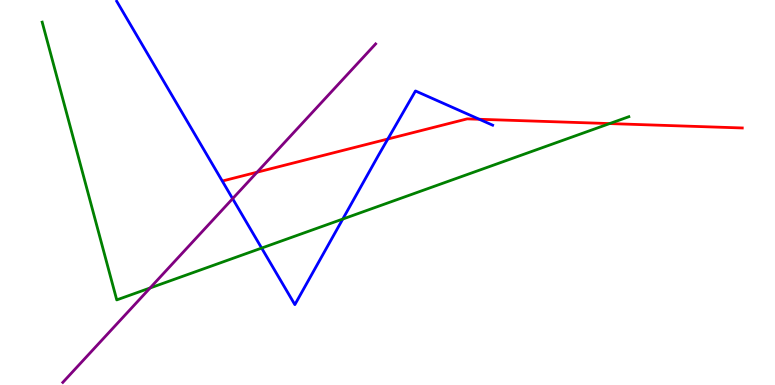[{'lines': ['blue', 'red'], 'intersections': [{'x': 5.0, 'y': 6.39}, {'x': 6.18, 'y': 6.9}]}, {'lines': ['green', 'red'], 'intersections': [{'x': 7.87, 'y': 6.79}]}, {'lines': ['purple', 'red'], 'intersections': [{'x': 3.32, 'y': 5.53}]}, {'lines': ['blue', 'green'], 'intersections': [{'x': 3.38, 'y': 3.56}, {'x': 4.42, 'y': 4.31}]}, {'lines': ['blue', 'purple'], 'intersections': [{'x': 3.0, 'y': 4.84}]}, {'lines': ['green', 'purple'], 'intersections': [{'x': 1.94, 'y': 2.52}]}]